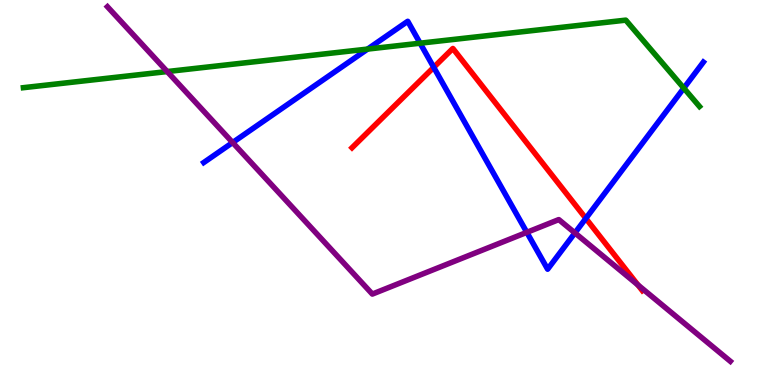[{'lines': ['blue', 'red'], 'intersections': [{'x': 5.6, 'y': 8.25}, {'x': 7.56, 'y': 4.33}]}, {'lines': ['green', 'red'], 'intersections': []}, {'lines': ['purple', 'red'], 'intersections': [{'x': 8.23, 'y': 2.6}]}, {'lines': ['blue', 'green'], 'intersections': [{'x': 4.74, 'y': 8.73}, {'x': 5.42, 'y': 8.88}, {'x': 8.82, 'y': 7.71}]}, {'lines': ['blue', 'purple'], 'intersections': [{'x': 3.0, 'y': 6.3}, {'x': 6.8, 'y': 3.96}, {'x': 7.42, 'y': 3.95}]}, {'lines': ['green', 'purple'], 'intersections': [{'x': 2.16, 'y': 8.14}]}]